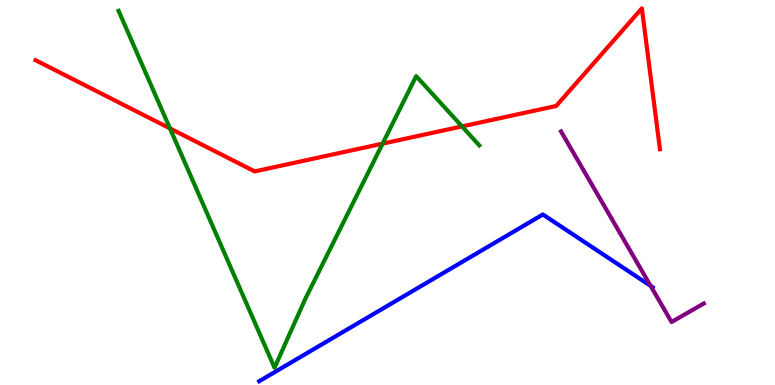[{'lines': ['blue', 'red'], 'intersections': []}, {'lines': ['green', 'red'], 'intersections': [{'x': 2.19, 'y': 6.67}, {'x': 4.94, 'y': 6.27}, {'x': 5.96, 'y': 6.72}]}, {'lines': ['purple', 'red'], 'intersections': []}, {'lines': ['blue', 'green'], 'intersections': []}, {'lines': ['blue', 'purple'], 'intersections': [{'x': 8.39, 'y': 2.58}]}, {'lines': ['green', 'purple'], 'intersections': []}]